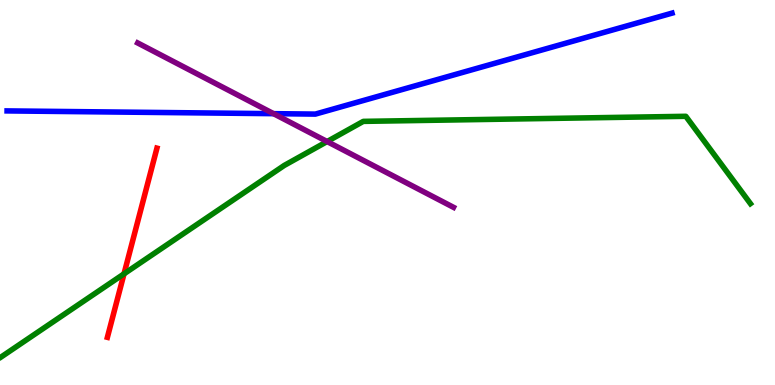[{'lines': ['blue', 'red'], 'intersections': []}, {'lines': ['green', 'red'], 'intersections': [{'x': 1.6, 'y': 2.89}]}, {'lines': ['purple', 'red'], 'intersections': []}, {'lines': ['blue', 'green'], 'intersections': []}, {'lines': ['blue', 'purple'], 'intersections': [{'x': 3.53, 'y': 7.05}]}, {'lines': ['green', 'purple'], 'intersections': [{'x': 4.22, 'y': 6.32}]}]